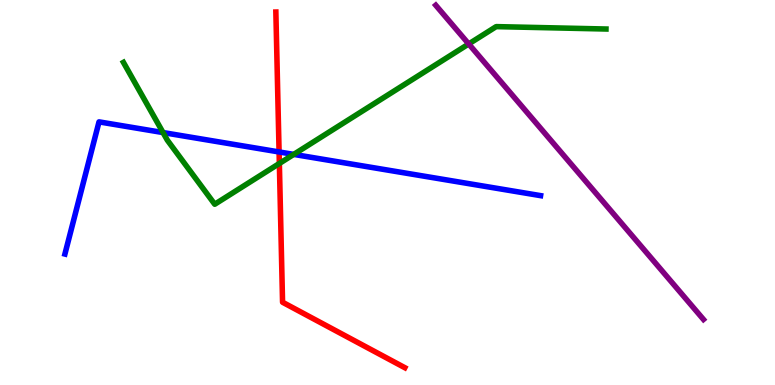[{'lines': ['blue', 'red'], 'intersections': [{'x': 3.6, 'y': 6.05}]}, {'lines': ['green', 'red'], 'intersections': [{'x': 3.6, 'y': 5.75}]}, {'lines': ['purple', 'red'], 'intersections': []}, {'lines': ['blue', 'green'], 'intersections': [{'x': 2.1, 'y': 6.56}, {'x': 3.79, 'y': 5.99}]}, {'lines': ['blue', 'purple'], 'intersections': []}, {'lines': ['green', 'purple'], 'intersections': [{'x': 6.05, 'y': 8.86}]}]